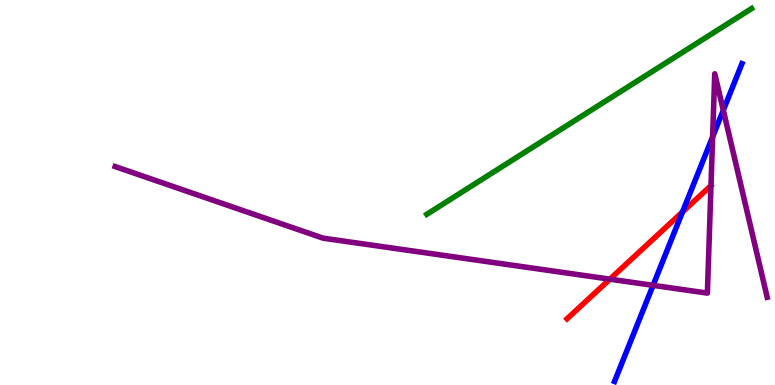[{'lines': ['blue', 'red'], 'intersections': [{'x': 8.81, 'y': 4.49}]}, {'lines': ['green', 'red'], 'intersections': []}, {'lines': ['purple', 'red'], 'intersections': [{'x': 7.87, 'y': 2.75}]}, {'lines': ['blue', 'green'], 'intersections': []}, {'lines': ['blue', 'purple'], 'intersections': [{'x': 8.43, 'y': 2.59}, {'x': 9.2, 'y': 6.45}, {'x': 9.33, 'y': 7.14}]}, {'lines': ['green', 'purple'], 'intersections': []}]